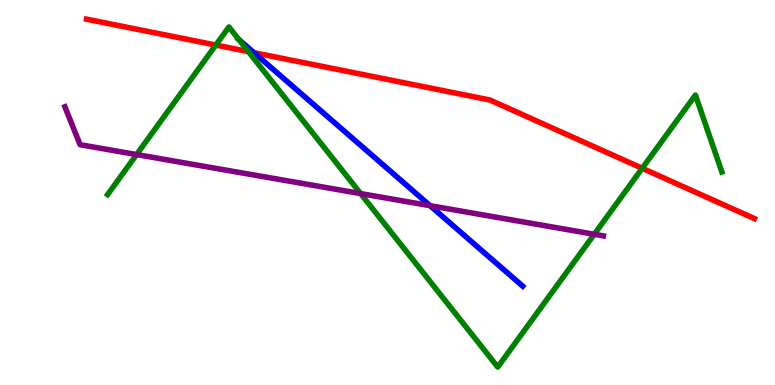[{'lines': ['blue', 'red'], 'intersections': [{'x': 3.28, 'y': 8.63}]}, {'lines': ['green', 'red'], 'intersections': [{'x': 2.78, 'y': 8.83}, {'x': 3.2, 'y': 8.66}, {'x': 8.29, 'y': 5.63}]}, {'lines': ['purple', 'red'], 'intersections': []}, {'lines': ['blue', 'green'], 'intersections': [{'x': 3.08, 'y': 8.97}]}, {'lines': ['blue', 'purple'], 'intersections': [{'x': 5.55, 'y': 4.66}]}, {'lines': ['green', 'purple'], 'intersections': [{'x': 1.76, 'y': 5.99}, {'x': 4.65, 'y': 4.97}, {'x': 7.67, 'y': 3.91}]}]